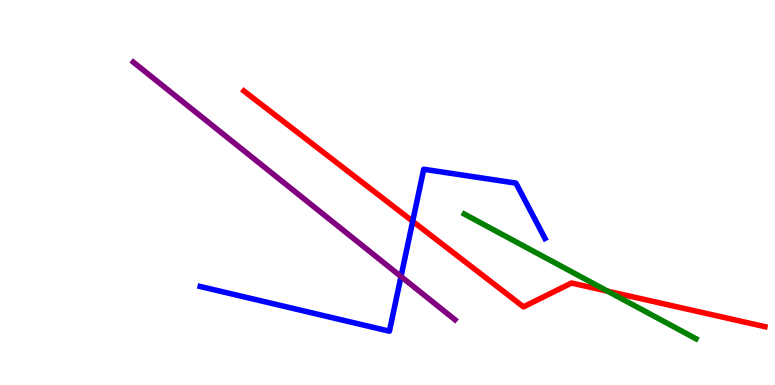[{'lines': ['blue', 'red'], 'intersections': [{'x': 5.33, 'y': 4.25}]}, {'lines': ['green', 'red'], 'intersections': [{'x': 7.84, 'y': 2.44}]}, {'lines': ['purple', 'red'], 'intersections': []}, {'lines': ['blue', 'green'], 'intersections': []}, {'lines': ['blue', 'purple'], 'intersections': [{'x': 5.17, 'y': 2.82}]}, {'lines': ['green', 'purple'], 'intersections': []}]